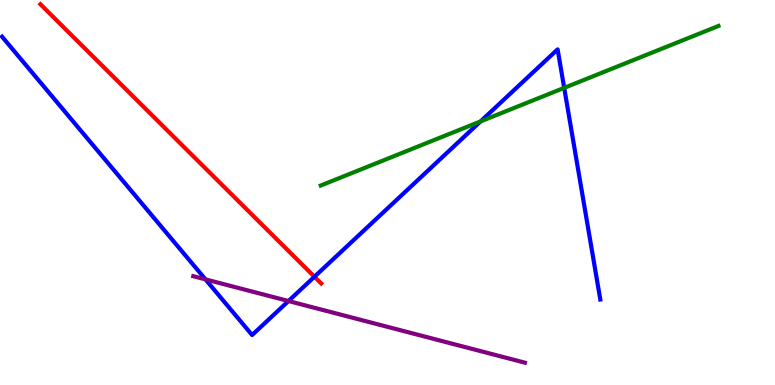[{'lines': ['blue', 'red'], 'intersections': [{'x': 4.06, 'y': 2.81}]}, {'lines': ['green', 'red'], 'intersections': []}, {'lines': ['purple', 'red'], 'intersections': []}, {'lines': ['blue', 'green'], 'intersections': [{'x': 6.2, 'y': 6.85}, {'x': 7.28, 'y': 7.72}]}, {'lines': ['blue', 'purple'], 'intersections': [{'x': 2.65, 'y': 2.74}, {'x': 3.72, 'y': 2.18}]}, {'lines': ['green', 'purple'], 'intersections': []}]